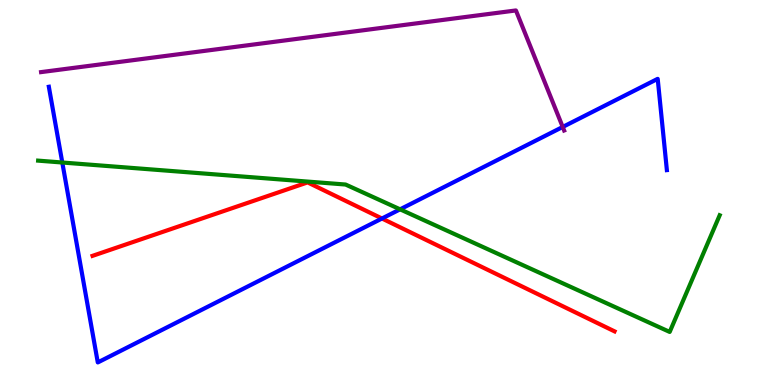[{'lines': ['blue', 'red'], 'intersections': [{'x': 4.93, 'y': 4.32}]}, {'lines': ['green', 'red'], 'intersections': []}, {'lines': ['purple', 'red'], 'intersections': []}, {'lines': ['blue', 'green'], 'intersections': [{'x': 0.804, 'y': 5.78}, {'x': 5.16, 'y': 4.56}]}, {'lines': ['blue', 'purple'], 'intersections': [{'x': 7.26, 'y': 6.7}]}, {'lines': ['green', 'purple'], 'intersections': []}]